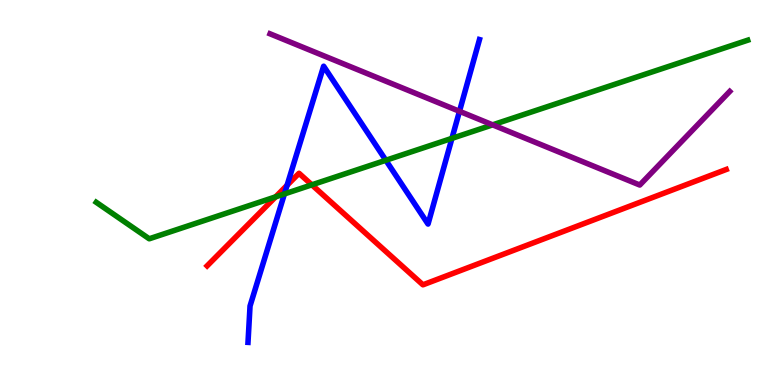[{'lines': ['blue', 'red'], 'intersections': [{'x': 3.7, 'y': 5.19}]}, {'lines': ['green', 'red'], 'intersections': [{'x': 3.56, 'y': 4.89}, {'x': 4.02, 'y': 5.2}]}, {'lines': ['purple', 'red'], 'intersections': []}, {'lines': ['blue', 'green'], 'intersections': [{'x': 3.67, 'y': 4.96}, {'x': 4.98, 'y': 5.84}, {'x': 5.83, 'y': 6.41}]}, {'lines': ['blue', 'purple'], 'intersections': [{'x': 5.93, 'y': 7.11}]}, {'lines': ['green', 'purple'], 'intersections': [{'x': 6.36, 'y': 6.76}]}]